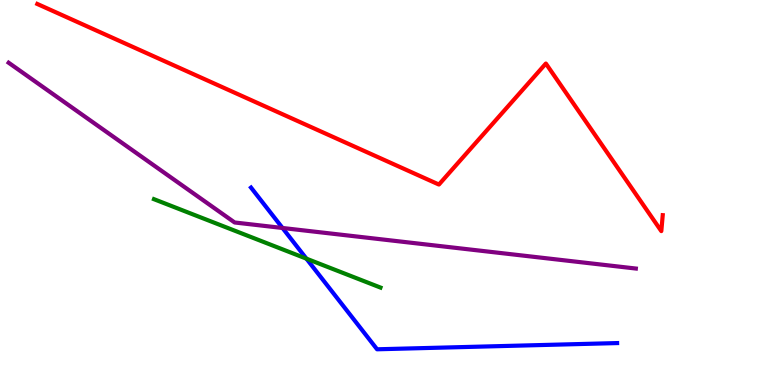[{'lines': ['blue', 'red'], 'intersections': []}, {'lines': ['green', 'red'], 'intersections': []}, {'lines': ['purple', 'red'], 'intersections': []}, {'lines': ['blue', 'green'], 'intersections': [{'x': 3.95, 'y': 3.28}]}, {'lines': ['blue', 'purple'], 'intersections': [{'x': 3.65, 'y': 4.08}]}, {'lines': ['green', 'purple'], 'intersections': []}]